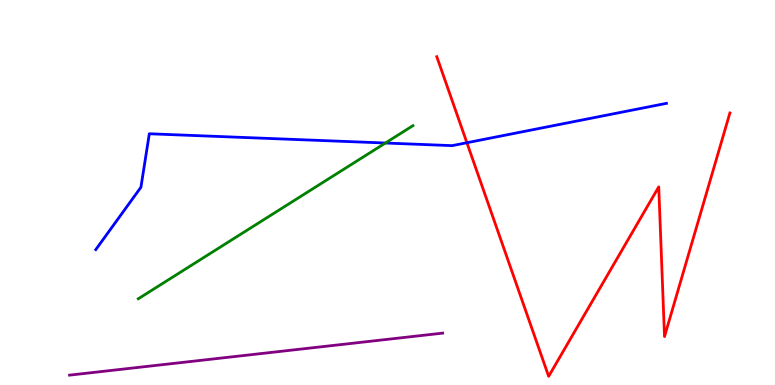[{'lines': ['blue', 'red'], 'intersections': [{'x': 6.02, 'y': 6.29}]}, {'lines': ['green', 'red'], 'intersections': []}, {'lines': ['purple', 'red'], 'intersections': []}, {'lines': ['blue', 'green'], 'intersections': [{'x': 4.97, 'y': 6.29}]}, {'lines': ['blue', 'purple'], 'intersections': []}, {'lines': ['green', 'purple'], 'intersections': []}]